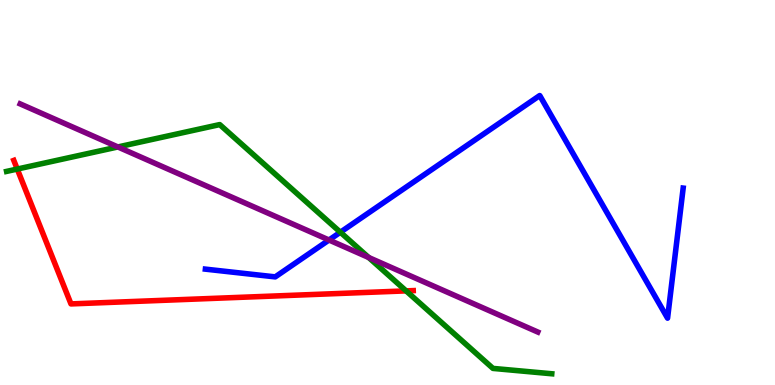[{'lines': ['blue', 'red'], 'intersections': []}, {'lines': ['green', 'red'], 'intersections': [{'x': 0.223, 'y': 5.61}, {'x': 5.24, 'y': 2.44}]}, {'lines': ['purple', 'red'], 'intersections': []}, {'lines': ['blue', 'green'], 'intersections': [{'x': 4.39, 'y': 3.97}]}, {'lines': ['blue', 'purple'], 'intersections': [{'x': 4.25, 'y': 3.77}]}, {'lines': ['green', 'purple'], 'intersections': [{'x': 1.52, 'y': 6.18}, {'x': 4.76, 'y': 3.31}]}]